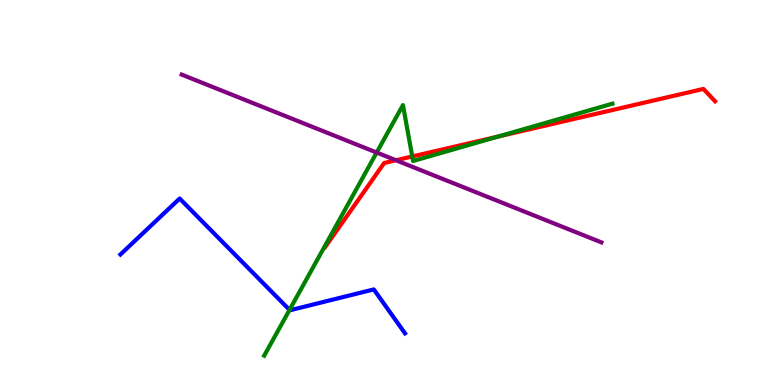[{'lines': ['blue', 'red'], 'intersections': []}, {'lines': ['green', 'red'], 'intersections': [{'x': 5.32, 'y': 5.94}, {'x': 6.43, 'y': 6.45}]}, {'lines': ['purple', 'red'], 'intersections': [{'x': 5.11, 'y': 5.84}]}, {'lines': ['blue', 'green'], 'intersections': [{'x': 3.74, 'y': 1.95}]}, {'lines': ['blue', 'purple'], 'intersections': []}, {'lines': ['green', 'purple'], 'intersections': [{'x': 4.86, 'y': 6.04}]}]